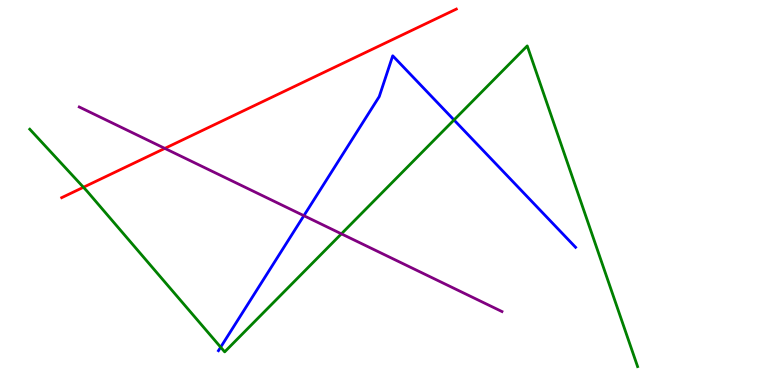[{'lines': ['blue', 'red'], 'intersections': []}, {'lines': ['green', 'red'], 'intersections': [{'x': 1.08, 'y': 5.14}]}, {'lines': ['purple', 'red'], 'intersections': [{'x': 2.13, 'y': 6.15}]}, {'lines': ['blue', 'green'], 'intersections': [{'x': 2.85, 'y': 0.982}, {'x': 5.86, 'y': 6.88}]}, {'lines': ['blue', 'purple'], 'intersections': [{'x': 3.92, 'y': 4.4}]}, {'lines': ['green', 'purple'], 'intersections': [{'x': 4.41, 'y': 3.93}]}]